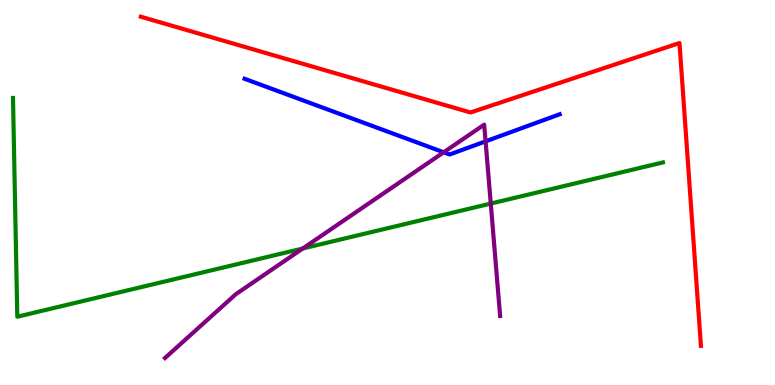[{'lines': ['blue', 'red'], 'intersections': []}, {'lines': ['green', 'red'], 'intersections': []}, {'lines': ['purple', 'red'], 'intersections': []}, {'lines': ['blue', 'green'], 'intersections': []}, {'lines': ['blue', 'purple'], 'intersections': [{'x': 5.73, 'y': 6.04}, {'x': 6.27, 'y': 6.33}]}, {'lines': ['green', 'purple'], 'intersections': [{'x': 3.91, 'y': 3.55}, {'x': 6.33, 'y': 4.71}]}]